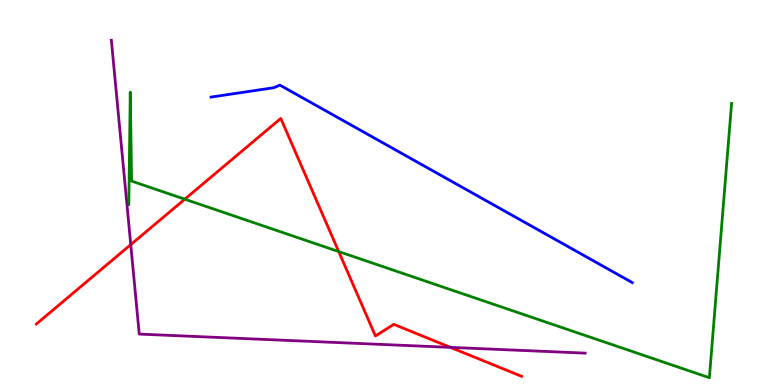[{'lines': ['blue', 'red'], 'intersections': []}, {'lines': ['green', 'red'], 'intersections': [{'x': 2.38, 'y': 4.83}, {'x': 4.37, 'y': 3.47}]}, {'lines': ['purple', 'red'], 'intersections': [{'x': 1.69, 'y': 3.65}, {'x': 5.81, 'y': 0.977}]}, {'lines': ['blue', 'green'], 'intersections': []}, {'lines': ['blue', 'purple'], 'intersections': []}, {'lines': ['green', 'purple'], 'intersections': []}]